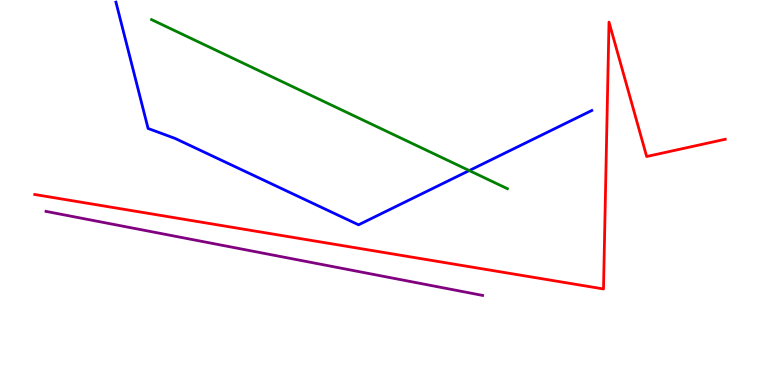[{'lines': ['blue', 'red'], 'intersections': []}, {'lines': ['green', 'red'], 'intersections': []}, {'lines': ['purple', 'red'], 'intersections': []}, {'lines': ['blue', 'green'], 'intersections': [{'x': 6.05, 'y': 5.57}]}, {'lines': ['blue', 'purple'], 'intersections': []}, {'lines': ['green', 'purple'], 'intersections': []}]